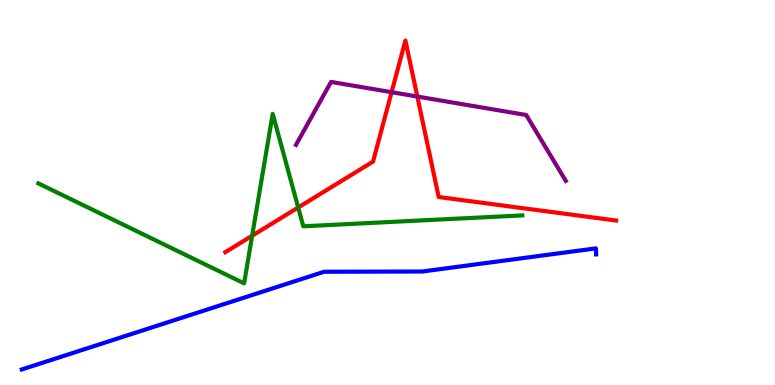[{'lines': ['blue', 'red'], 'intersections': []}, {'lines': ['green', 'red'], 'intersections': [{'x': 3.25, 'y': 3.88}, {'x': 3.85, 'y': 4.61}]}, {'lines': ['purple', 'red'], 'intersections': [{'x': 5.05, 'y': 7.61}, {'x': 5.38, 'y': 7.49}]}, {'lines': ['blue', 'green'], 'intersections': []}, {'lines': ['blue', 'purple'], 'intersections': []}, {'lines': ['green', 'purple'], 'intersections': []}]